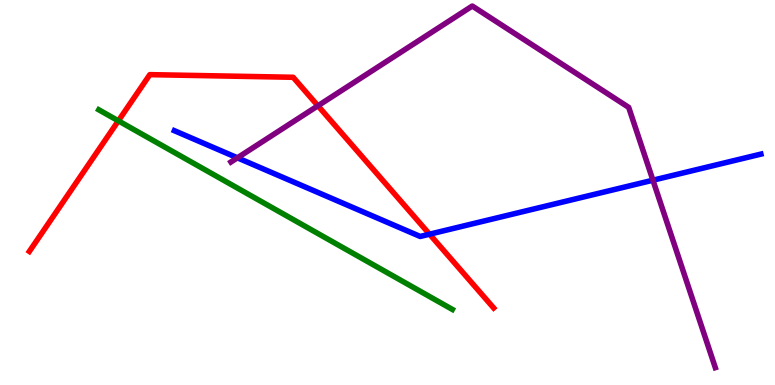[{'lines': ['blue', 'red'], 'intersections': [{'x': 5.54, 'y': 3.92}]}, {'lines': ['green', 'red'], 'intersections': [{'x': 1.53, 'y': 6.86}]}, {'lines': ['purple', 'red'], 'intersections': [{'x': 4.1, 'y': 7.25}]}, {'lines': ['blue', 'green'], 'intersections': []}, {'lines': ['blue', 'purple'], 'intersections': [{'x': 3.06, 'y': 5.9}, {'x': 8.42, 'y': 5.32}]}, {'lines': ['green', 'purple'], 'intersections': []}]